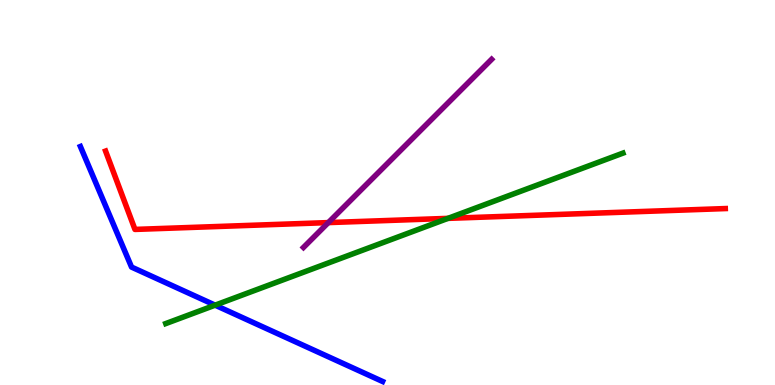[{'lines': ['blue', 'red'], 'intersections': []}, {'lines': ['green', 'red'], 'intersections': [{'x': 5.78, 'y': 4.33}]}, {'lines': ['purple', 'red'], 'intersections': [{'x': 4.24, 'y': 4.22}]}, {'lines': ['blue', 'green'], 'intersections': [{'x': 2.78, 'y': 2.07}]}, {'lines': ['blue', 'purple'], 'intersections': []}, {'lines': ['green', 'purple'], 'intersections': []}]